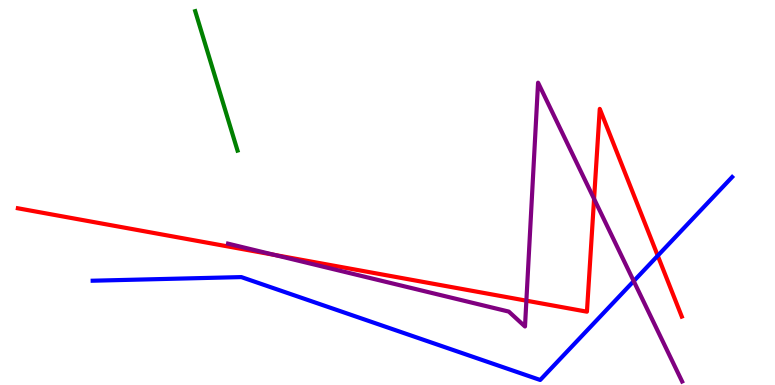[{'lines': ['blue', 'red'], 'intersections': [{'x': 8.49, 'y': 3.36}]}, {'lines': ['green', 'red'], 'intersections': []}, {'lines': ['purple', 'red'], 'intersections': [{'x': 3.54, 'y': 3.38}, {'x': 6.79, 'y': 2.19}, {'x': 7.67, 'y': 4.83}]}, {'lines': ['blue', 'green'], 'intersections': []}, {'lines': ['blue', 'purple'], 'intersections': [{'x': 8.18, 'y': 2.7}]}, {'lines': ['green', 'purple'], 'intersections': []}]